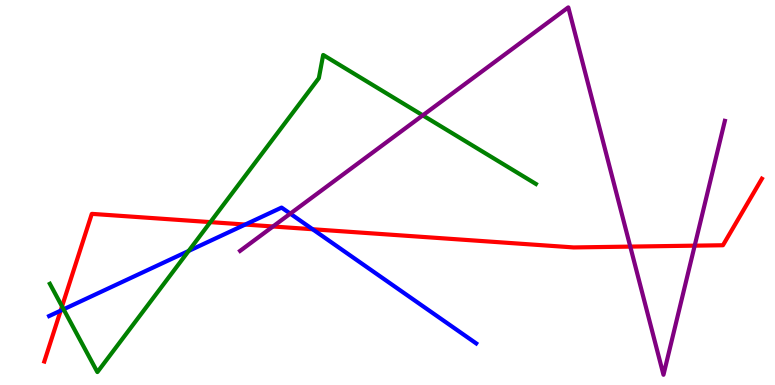[{'lines': ['blue', 'red'], 'intersections': [{'x': 0.783, 'y': 1.93}, {'x': 3.16, 'y': 4.17}, {'x': 4.03, 'y': 4.05}]}, {'lines': ['green', 'red'], 'intersections': [{'x': 0.8, 'y': 2.04}, {'x': 2.71, 'y': 4.23}]}, {'lines': ['purple', 'red'], 'intersections': [{'x': 3.52, 'y': 4.12}, {'x': 8.13, 'y': 3.59}, {'x': 8.96, 'y': 3.62}]}, {'lines': ['blue', 'green'], 'intersections': [{'x': 0.821, 'y': 1.97}, {'x': 2.43, 'y': 3.48}]}, {'lines': ['blue', 'purple'], 'intersections': [{'x': 3.75, 'y': 4.45}]}, {'lines': ['green', 'purple'], 'intersections': [{'x': 5.46, 'y': 7.0}]}]